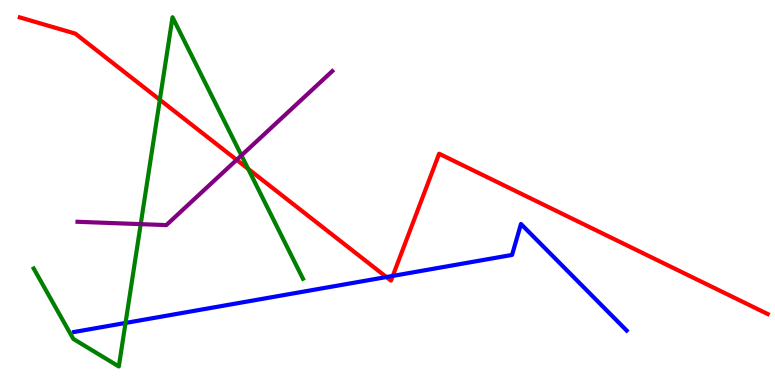[{'lines': ['blue', 'red'], 'intersections': [{'x': 4.99, 'y': 2.8}, {'x': 5.07, 'y': 2.83}]}, {'lines': ['green', 'red'], 'intersections': [{'x': 2.06, 'y': 7.41}, {'x': 3.2, 'y': 5.61}]}, {'lines': ['purple', 'red'], 'intersections': [{'x': 3.05, 'y': 5.85}]}, {'lines': ['blue', 'green'], 'intersections': [{'x': 1.62, 'y': 1.61}]}, {'lines': ['blue', 'purple'], 'intersections': []}, {'lines': ['green', 'purple'], 'intersections': [{'x': 1.82, 'y': 4.18}, {'x': 3.12, 'y': 5.96}]}]